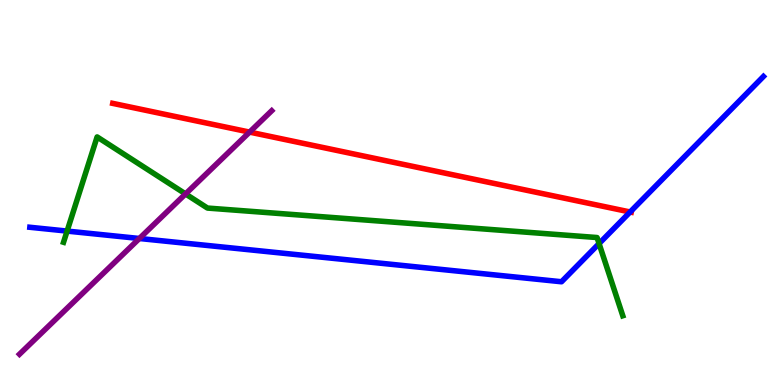[{'lines': ['blue', 'red'], 'intersections': [{'x': 8.13, 'y': 4.49}]}, {'lines': ['green', 'red'], 'intersections': []}, {'lines': ['purple', 'red'], 'intersections': [{'x': 3.22, 'y': 6.57}]}, {'lines': ['blue', 'green'], 'intersections': [{'x': 0.866, 'y': 4.0}, {'x': 7.73, 'y': 3.67}]}, {'lines': ['blue', 'purple'], 'intersections': [{'x': 1.8, 'y': 3.81}]}, {'lines': ['green', 'purple'], 'intersections': [{'x': 2.39, 'y': 4.96}]}]